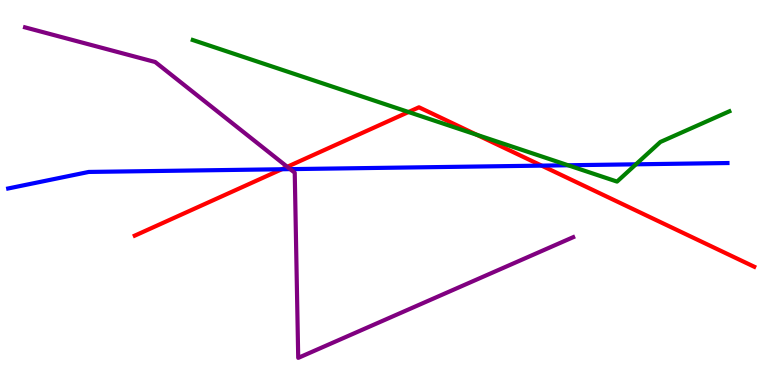[{'lines': ['blue', 'red'], 'intersections': [{'x': 3.64, 'y': 5.6}, {'x': 6.99, 'y': 5.7}]}, {'lines': ['green', 'red'], 'intersections': [{'x': 5.27, 'y': 7.09}, {'x': 6.15, 'y': 6.5}]}, {'lines': ['purple', 'red'], 'intersections': [{'x': 3.71, 'y': 5.67}]}, {'lines': ['blue', 'green'], 'intersections': [{'x': 7.33, 'y': 5.71}, {'x': 8.21, 'y': 5.73}]}, {'lines': ['blue', 'purple'], 'intersections': [{'x': 3.74, 'y': 5.61}]}, {'lines': ['green', 'purple'], 'intersections': []}]